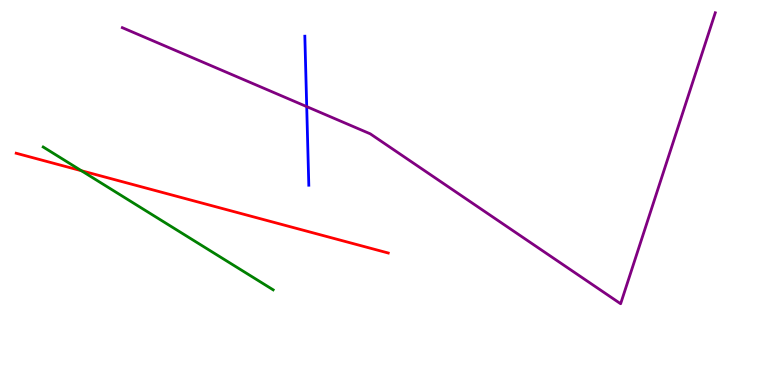[{'lines': ['blue', 'red'], 'intersections': []}, {'lines': ['green', 'red'], 'intersections': [{'x': 1.05, 'y': 5.57}]}, {'lines': ['purple', 'red'], 'intersections': []}, {'lines': ['blue', 'green'], 'intersections': []}, {'lines': ['blue', 'purple'], 'intersections': [{'x': 3.96, 'y': 7.23}]}, {'lines': ['green', 'purple'], 'intersections': []}]